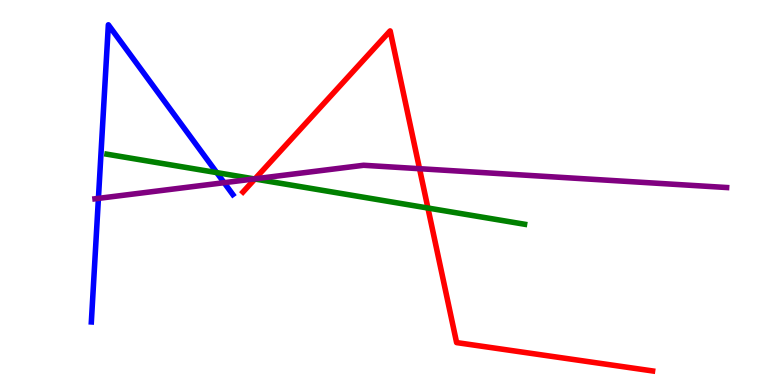[{'lines': ['blue', 'red'], 'intersections': []}, {'lines': ['green', 'red'], 'intersections': [{'x': 3.29, 'y': 5.35}, {'x': 5.52, 'y': 4.6}]}, {'lines': ['purple', 'red'], 'intersections': [{'x': 3.29, 'y': 5.36}, {'x': 5.41, 'y': 5.62}]}, {'lines': ['blue', 'green'], 'intersections': [{'x': 2.8, 'y': 5.52}]}, {'lines': ['blue', 'purple'], 'intersections': [{'x': 1.27, 'y': 4.85}, {'x': 2.89, 'y': 5.25}]}, {'lines': ['green', 'purple'], 'intersections': [{'x': 3.28, 'y': 5.35}]}]